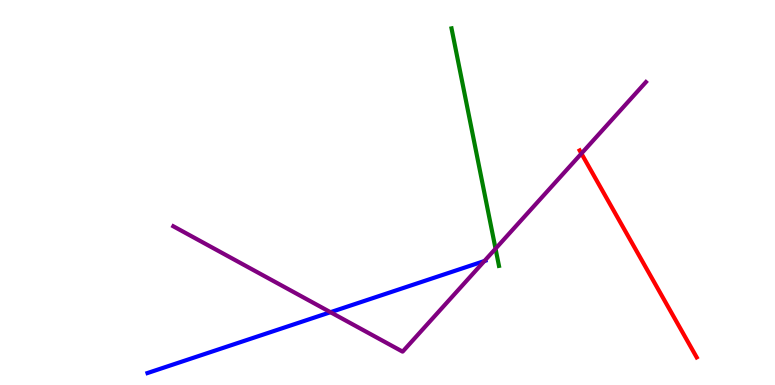[{'lines': ['blue', 'red'], 'intersections': []}, {'lines': ['green', 'red'], 'intersections': []}, {'lines': ['purple', 'red'], 'intersections': [{'x': 7.5, 'y': 6.01}]}, {'lines': ['blue', 'green'], 'intersections': []}, {'lines': ['blue', 'purple'], 'intersections': [{'x': 4.26, 'y': 1.89}, {'x': 6.25, 'y': 3.22}]}, {'lines': ['green', 'purple'], 'intersections': [{'x': 6.39, 'y': 3.54}]}]